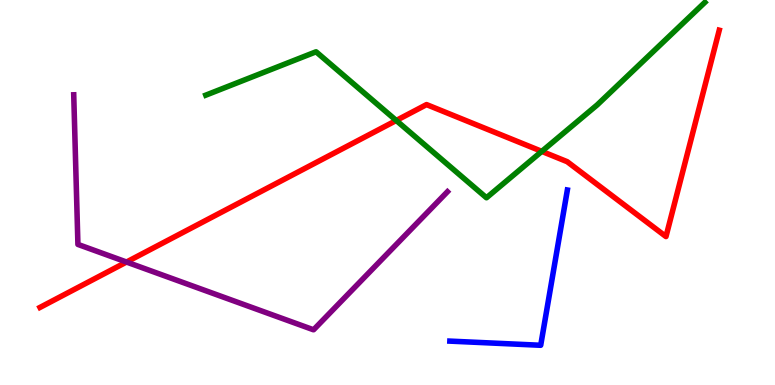[{'lines': ['blue', 'red'], 'intersections': []}, {'lines': ['green', 'red'], 'intersections': [{'x': 5.11, 'y': 6.87}, {'x': 6.99, 'y': 6.07}]}, {'lines': ['purple', 'red'], 'intersections': [{'x': 1.63, 'y': 3.19}]}, {'lines': ['blue', 'green'], 'intersections': []}, {'lines': ['blue', 'purple'], 'intersections': []}, {'lines': ['green', 'purple'], 'intersections': []}]